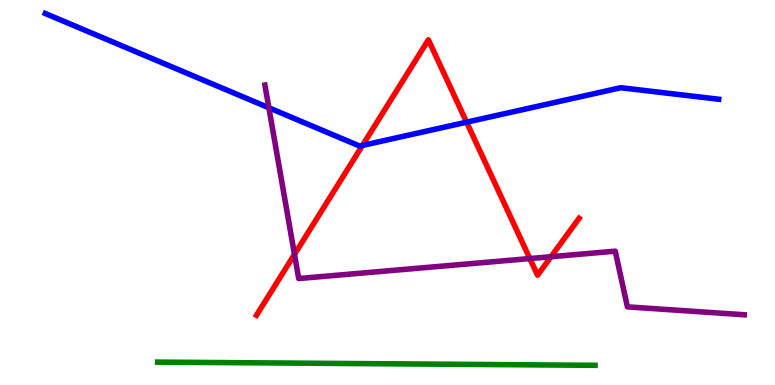[{'lines': ['blue', 'red'], 'intersections': [{'x': 4.68, 'y': 6.22}, {'x': 6.02, 'y': 6.83}]}, {'lines': ['green', 'red'], 'intersections': []}, {'lines': ['purple', 'red'], 'intersections': [{'x': 3.8, 'y': 3.39}, {'x': 6.84, 'y': 3.28}, {'x': 7.11, 'y': 3.33}]}, {'lines': ['blue', 'green'], 'intersections': []}, {'lines': ['blue', 'purple'], 'intersections': [{'x': 3.47, 'y': 7.2}]}, {'lines': ['green', 'purple'], 'intersections': []}]